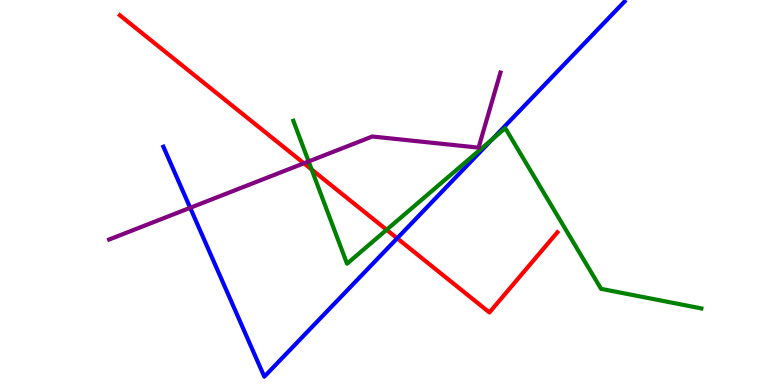[{'lines': ['blue', 'red'], 'intersections': [{'x': 5.12, 'y': 3.81}]}, {'lines': ['green', 'red'], 'intersections': [{'x': 4.02, 'y': 5.6}, {'x': 4.99, 'y': 4.03}]}, {'lines': ['purple', 'red'], 'intersections': [{'x': 3.92, 'y': 5.76}]}, {'lines': ['blue', 'green'], 'intersections': [{'x': 6.35, 'y': 6.38}]}, {'lines': ['blue', 'purple'], 'intersections': [{'x': 2.45, 'y': 4.6}]}, {'lines': ['green', 'purple'], 'intersections': [{'x': 3.98, 'y': 5.81}]}]